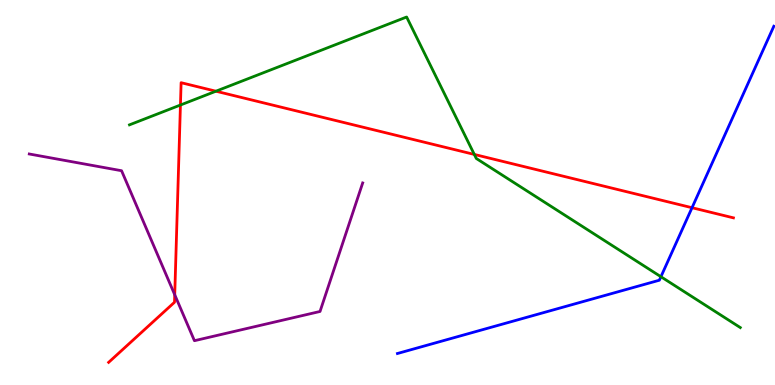[{'lines': ['blue', 'red'], 'intersections': [{'x': 8.93, 'y': 4.6}]}, {'lines': ['green', 'red'], 'intersections': [{'x': 2.33, 'y': 7.27}, {'x': 2.79, 'y': 7.63}, {'x': 6.12, 'y': 5.99}]}, {'lines': ['purple', 'red'], 'intersections': [{'x': 2.25, 'y': 2.34}]}, {'lines': ['blue', 'green'], 'intersections': [{'x': 8.53, 'y': 2.81}]}, {'lines': ['blue', 'purple'], 'intersections': []}, {'lines': ['green', 'purple'], 'intersections': []}]